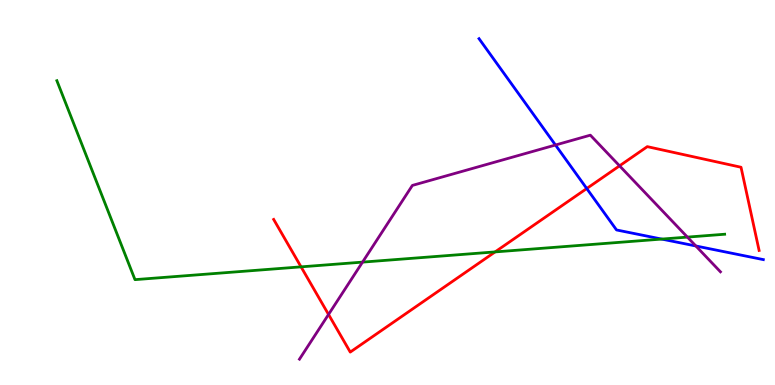[{'lines': ['blue', 'red'], 'intersections': [{'x': 7.57, 'y': 5.1}]}, {'lines': ['green', 'red'], 'intersections': [{'x': 3.88, 'y': 3.07}, {'x': 6.39, 'y': 3.46}]}, {'lines': ['purple', 'red'], 'intersections': [{'x': 4.24, 'y': 1.83}, {'x': 7.99, 'y': 5.69}]}, {'lines': ['blue', 'green'], 'intersections': [{'x': 8.54, 'y': 3.79}]}, {'lines': ['blue', 'purple'], 'intersections': [{'x': 7.17, 'y': 6.23}, {'x': 8.98, 'y': 3.61}]}, {'lines': ['green', 'purple'], 'intersections': [{'x': 4.68, 'y': 3.19}, {'x': 8.87, 'y': 3.84}]}]